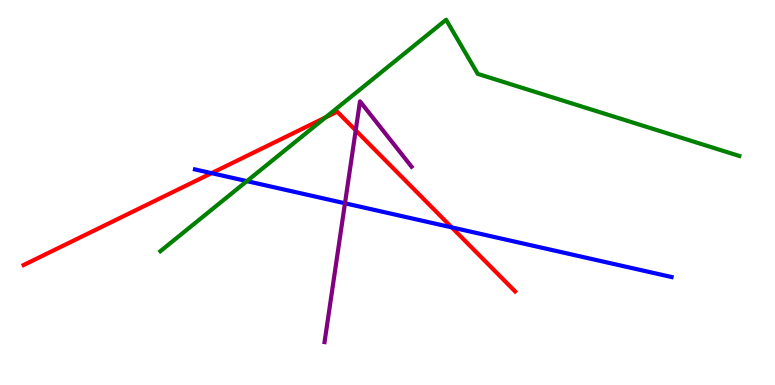[{'lines': ['blue', 'red'], 'intersections': [{'x': 2.73, 'y': 5.5}, {'x': 5.83, 'y': 4.09}]}, {'lines': ['green', 'red'], 'intersections': [{'x': 4.2, 'y': 6.95}]}, {'lines': ['purple', 'red'], 'intersections': [{'x': 4.59, 'y': 6.61}]}, {'lines': ['blue', 'green'], 'intersections': [{'x': 3.19, 'y': 5.3}]}, {'lines': ['blue', 'purple'], 'intersections': [{'x': 4.45, 'y': 4.72}]}, {'lines': ['green', 'purple'], 'intersections': []}]